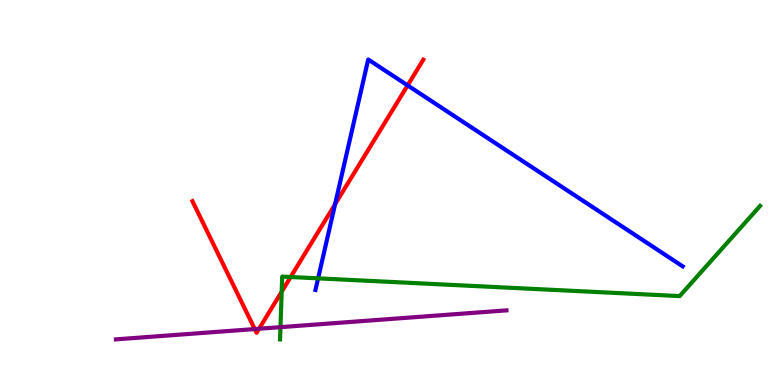[{'lines': ['blue', 'red'], 'intersections': [{'x': 4.32, 'y': 4.7}, {'x': 5.26, 'y': 7.78}]}, {'lines': ['green', 'red'], 'intersections': [{'x': 3.63, 'y': 2.42}, {'x': 3.75, 'y': 2.81}]}, {'lines': ['purple', 'red'], 'intersections': [{'x': 3.29, 'y': 1.45}, {'x': 3.34, 'y': 1.46}]}, {'lines': ['blue', 'green'], 'intersections': [{'x': 4.1, 'y': 2.77}]}, {'lines': ['blue', 'purple'], 'intersections': []}, {'lines': ['green', 'purple'], 'intersections': [{'x': 3.62, 'y': 1.5}]}]